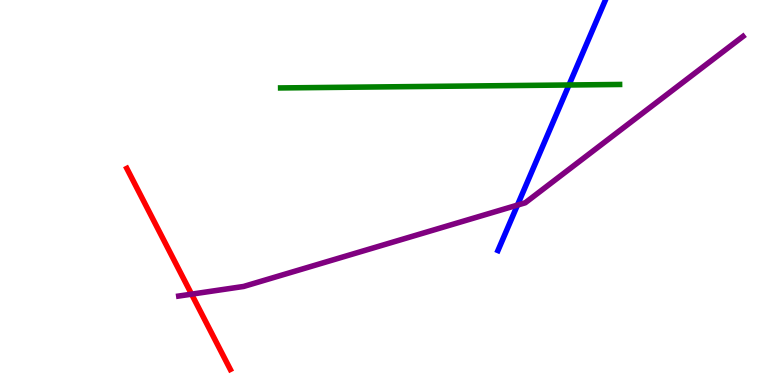[{'lines': ['blue', 'red'], 'intersections': []}, {'lines': ['green', 'red'], 'intersections': []}, {'lines': ['purple', 'red'], 'intersections': [{'x': 2.47, 'y': 2.36}]}, {'lines': ['blue', 'green'], 'intersections': [{'x': 7.34, 'y': 7.79}]}, {'lines': ['blue', 'purple'], 'intersections': [{'x': 6.68, 'y': 4.67}]}, {'lines': ['green', 'purple'], 'intersections': []}]